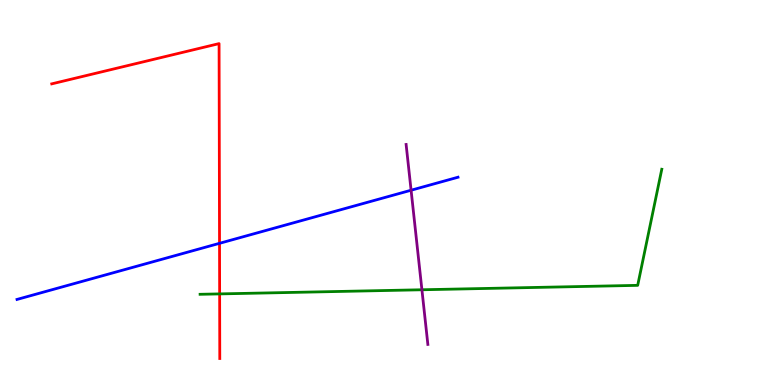[{'lines': ['blue', 'red'], 'intersections': [{'x': 2.83, 'y': 3.68}]}, {'lines': ['green', 'red'], 'intersections': [{'x': 2.83, 'y': 2.37}]}, {'lines': ['purple', 'red'], 'intersections': []}, {'lines': ['blue', 'green'], 'intersections': []}, {'lines': ['blue', 'purple'], 'intersections': [{'x': 5.3, 'y': 5.06}]}, {'lines': ['green', 'purple'], 'intersections': [{'x': 5.44, 'y': 2.47}]}]